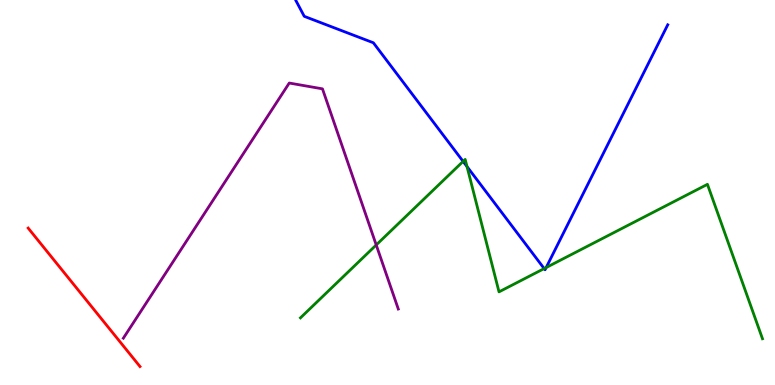[{'lines': ['blue', 'red'], 'intersections': []}, {'lines': ['green', 'red'], 'intersections': []}, {'lines': ['purple', 'red'], 'intersections': []}, {'lines': ['blue', 'green'], 'intersections': [{'x': 5.98, 'y': 5.81}, {'x': 6.03, 'y': 5.67}, {'x': 7.02, 'y': 3.02}, {'x': 7.05, 'y': 3.05}]}, {'lines': ['blue', 'purple'], 'intersections': []}, {'lines': ['green', 'purple'], 'intersections': [{'x': 4.85, 'y': 3.64}]}]